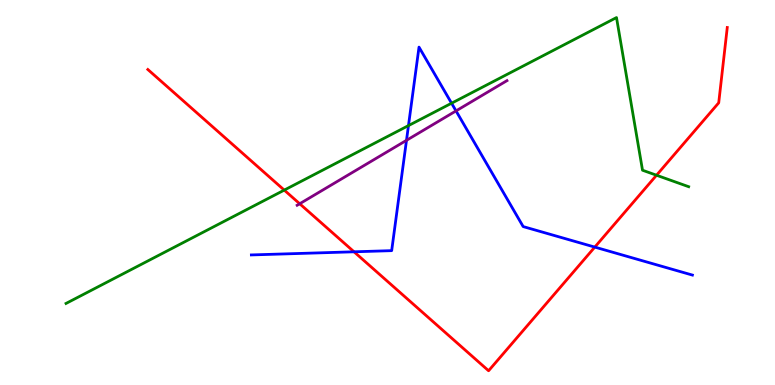[{'lines': ['blue', 'red'], 'intersections': [{'x': 4.57, 'y': 3.46}, {'x': 7.67, 'y': 3.58}]}, {'lines': ['green', 'red'], 'intersections': [{'x': 3.67, 'y': 5.06}, {'x': 8.47, 'y': 5.45}]}, {'lines': ['purple', 'red'], 'intersections': [{'x': 3.87, 'y': 4.71}]}, {'lines': ['blue', 'green'], 'intersections': [{'x': 5.27, 'y': 6.74}, {'x': 5.83, 'y': 7.32}]}, {'lines': ['blue', 'purple'], 'intersections': [{'x': 5.25, 'y': 6.36}, {'x': 5.88, 'y': 7.12}]}, {'lines': ['green', 'purple'], 'intersections': []}]